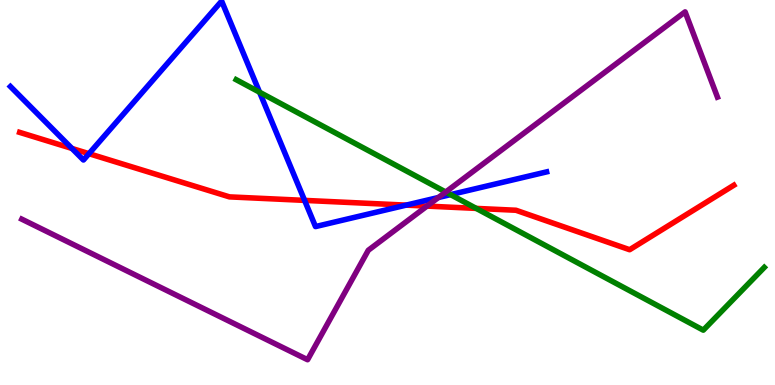[{'lines': ['blue', 'red'], 'intersections': [{'x': 0.928, 'y': 6.14}, {'x': 1.15, 'y': 6.01}, {'x': 3.93, 'y': 4.8}, {'x': 5.24, 'y': 4.67}]}, {'lines': ['green', 'red'], 'intersections': [{'x': 6.14, 'y': 4.59}]}, {'lines': ['purple', 'red'], 'intersections': [{'x': 5.51, 'y': 4.65}]}, {'lines': ['blue', 'green'], 'intersections': [{'x': 3.35, 'y': 7.6}, {'x': 5.81, 'y': 4.94}]}, {'lines': ['blue', 'purple'], 'intersections': [{'x': 5.66, 'y': 4.87}]}, {'lines': ['green', 'purple'], 'intersections': [{'x': 5.75, 'y': 5.01}]}]